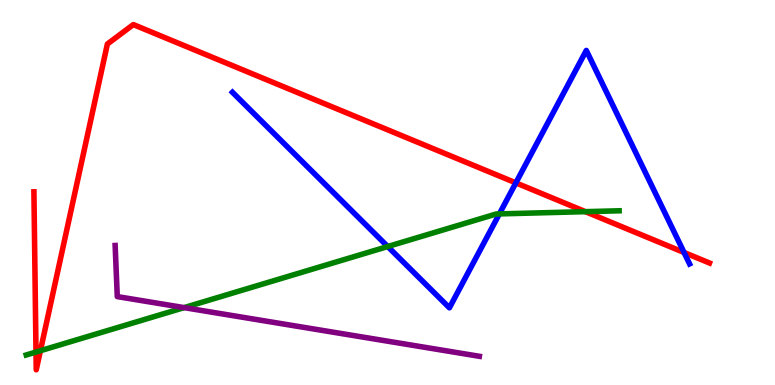[{'lines': ['blue', 'red'], 'intersections': [{'x': 6.66, 'y': 5.25}, {'x': 8.83, 'y': 3.44}]}, {'lines': ['green', 'red'], 'intersections': [{'x': 0.465, 'y': 0.856}, {'x': 0.521, 'y': 0.89}, {'x': 7.55, 'y': 4.5}]}, {'lines': ['purple', 'red'], 'intersections': []}, {'lines': ['blue', 'green'], 'intersections': [{'x': 5.0, 'y': 3.6}, {'x': 6.44, 'y': 4.44}]}, {'lines': ['blue', 'purple'], 'intersections': []}, {'lines': ['green', 'purple'], 'intersections': [{'x': 2.38, 'y': 2.01}]}]